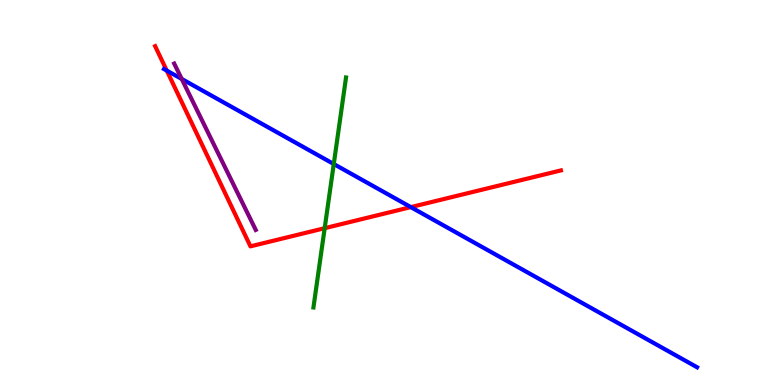[{'lines': ['blue', 'red'], 'intersections': [{'x': 2.15, 'y': 8.17}, {'x': 5.3, 'y': 4.62}]}, {'lines': ['green', 'red'], 'intersections': [{'x': 4.19, 'y': 4.07}]}, {'lines': ['purple', 'red'], 'intersections': []}, {'lines': ['blue', 'green'], 'intersections': [{'x': 4.31, 'y': 5.74}]}, {'lines': ['blue', 'purple'], 'intersections': [{'x': 2.34, 'y': 7.95}]}, {'lines': ['green', 'purple'], 'intersections': []}]